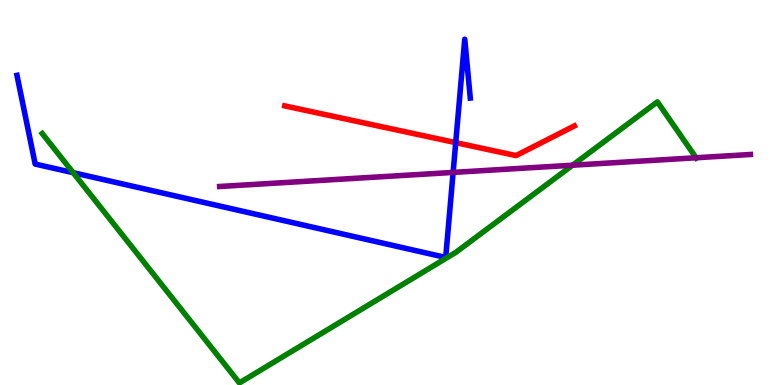[{'lines': ['blue', 'red'], 'intersections': [{'x': 5.88, 'y': 6.3}]}, {'lines': ['green', 'red'], 'intersections': []}, {'lines': ['purple', 'red'], 'intersections': []}, {'lines': ['blue', 'green'], 'intersections': [{'x': 0.944, 'y': 5.51}]}, {'lines': ['blue', 'purple'], 'intersections': [{'x': 5.85, 'y': 5.52}]}, {'lines': ['green', 'purple'], 'intersections': [{'x': 7.39, 'y': 5.71}, {'x': 8.98, 'y': 5.9}]}]